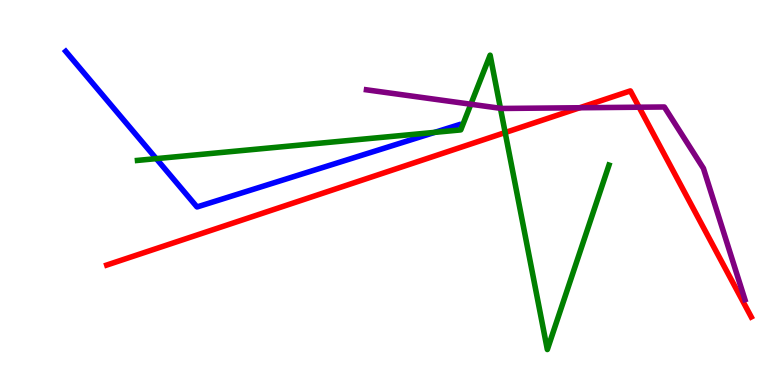[{'lines': ['blue', 'red'], 'intersections': []}, {'lines': ['green', 'red'], 'intersections': [{'x': 6.52, 'y': 6.56}]}, {'lines': ['purple', 'red'], 'intersections': [{'x': 7.48, 'y': 7.2}, {'x': 8.25, 'y': 7.22}]}, {'lines': ['blue', 'green'], 'intersections': [{'x': 2.02, 'y': 5.88}, {'x': 5.61, 'y': 6.56}]}, {'lines': ['blue', 'purple'], 'intersections': []}, {'lines': ['green', 'purple'], 'intersections': [{'x': 6.08, 'y': 7.29}, {'x': 6.46, 'y': 7.19}]}]